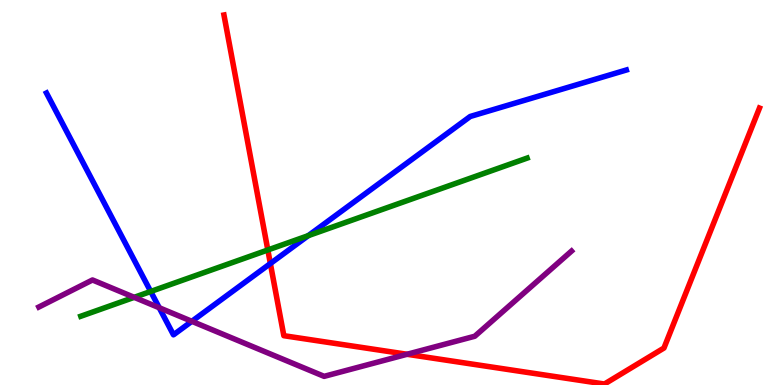[{'lines': ['blue', 'red'], 'intersections': [{'x': 3.49, 'y': 3.15}]}, {'lines': ['green', 'red'], 'intersections': [{'x': 3.46, 'y': 3.51}]}, {'lines': ['purple', 'red'], 'intersections': [{'x': 5.25, 'y': 0.798}]}, {'lines': ['blue', 'green'], 'intersections': [{'x': 1.94, 'y': 2.43}, {'x': 3.98, 'y': 3.88}]}, {'lines': ['blue', 'purple'], 'intersections': [{'x': 2.05, 'y': 2.01}, {'x': 2.48, 'y': 1.65}]}, {'lines': ['green', 'purple'], 'intersections': [{'x': 1.73, 'y': 2.28}]}]